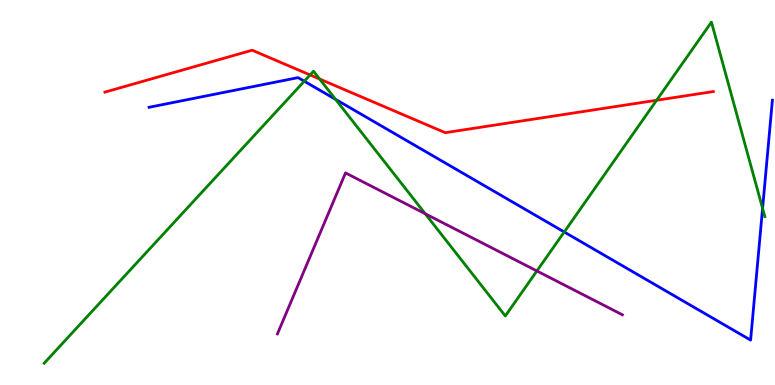[{'lines': ['blue', 'red'], 'intersections': []}, {'lines': ['green', 'red'], 'intersections': [{'x': 4.0, 'y': 8.05}, {'x': 4.12, 'y': 7.95}, {'x': 8.47, 'y': 7.4}]}, {'lines': ['purple', 'red'], 'intersections': []}, {'lines': ['blue', 'green'], 'intersections': [{'x': 3.93, 'y': 7.89}, {'x': 4.33, 'y': 7.42}, {'x': 7.28, 'y': 3.97}, {'x': 9.84, 'y': 4.59}]}, {'lines': ['blue', 'purple'], 'intersections': []}, {'lines': ['green', 'purple'], 'intersections': [{'x': 5.49, 'y': 4.45}, {'x': 6.93, 'y': 2.96}]}]